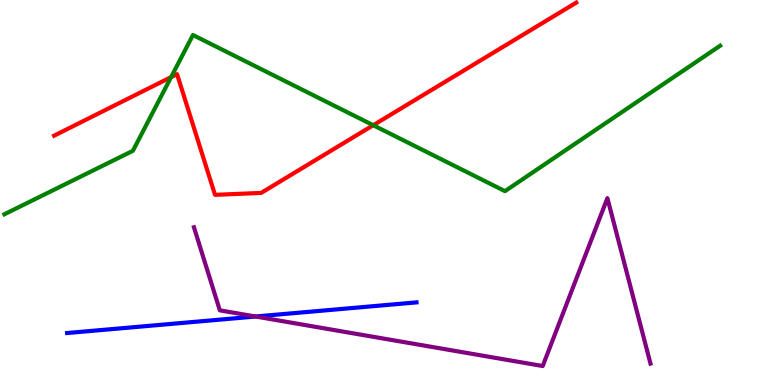[{'lines': ['blue', 'red'], 'intersections': []}, {'lines': ['green', 'red'], 'intersections': [{'x': 2.21, 'y': 8.0}, {'x': 4.82, 'y': 6.75}]}, {'lines': ['purple', 'red'], 'intersections': []}, {'lines': ['blue', 'green'], 'intersections': []}, {'lines': ['blue', 'purple'], 'intersections': [{'x': 3.3, 'y': 1.78}]}, {'lines': ['green', 'purple'], 'intersections': []}]